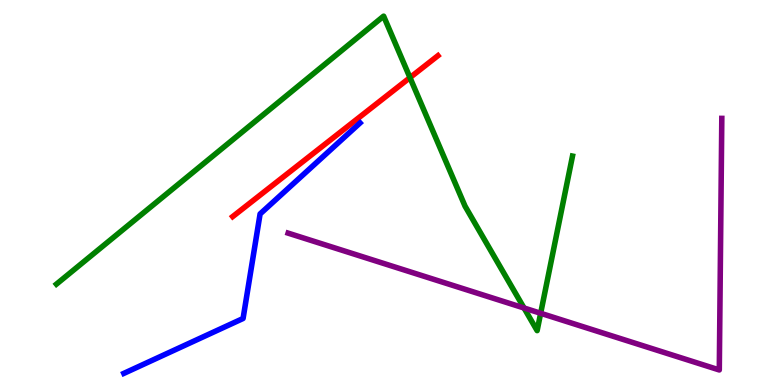[{'lines': ['blue', 'red'], 'intersections': []}, {'lines': ['green', 'red'], 'intersections': [{'x': 5.29, 'y': 7.98}]}, {'lines': ['purple', 'red'], 'intersections': []}, {'lines': ['blue', 'green'], 'intersections': []}, {'lines': ['blue', 'purple'], 'intersections': []}, {'lines': ['green', 'purple'], 'intersections': [{'x': 6.76, 'y': 2.0}, {'x': 6.98, 'y': 1.86}]}]